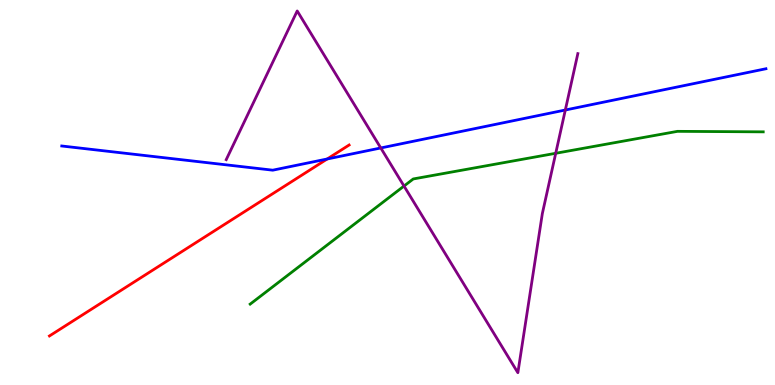[{'lines': ['blue', 'red'], 'intersections': [{'x': 4.22, 'y': 5.87}]}, {'lines': ['green', 'red'], 'intersections': []}, {'lines': ['purple', 'red'], 'intersections': []}, {'lines': ['blue', 'green'], 'intersections': []}, {'lines': ['blue', 'purple'], 'intersections': [{'x': 4.91, 'y': 6.16}, {'x': 7.29, 'y': 7.14}]}, {'lines': ['green', 'purple'], 'intersections': [{'x': 5.21, 'y': 5.17}, {'x': 7.17, 'y': 6.02}]}]